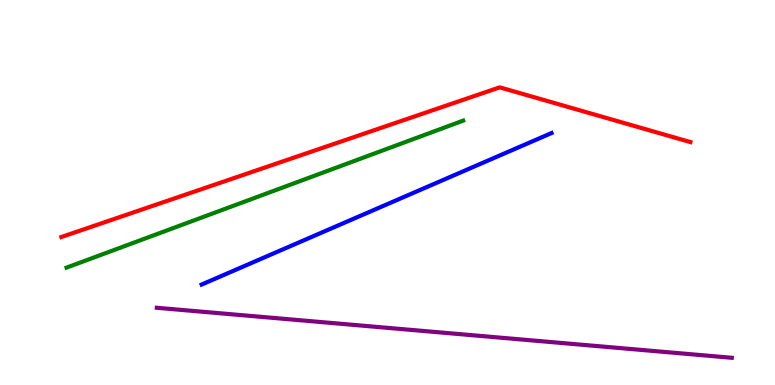[{'lines': ['blue', 'red'], 'intersections': []}, {'lines': ['green', 'red'], 'intersections': []}, {'lines': ['purple', 'red'], 'intersections': []}, {'lines': ['blue', 'green'], 'intersections': []}, {'lines': ['blue', 'purple'], 'intersections': []}, {'lines': ['green', 'purple'], 'intersections': []}]